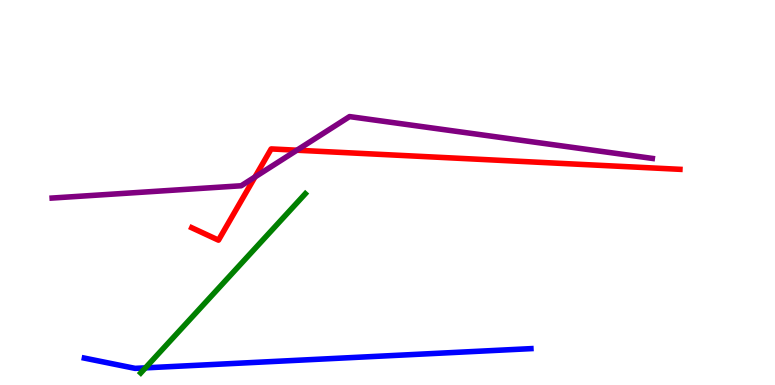[{'lines': ['blue', 'red'], 'intersections': []}, {'lines': ['green', 'red'], 'intersections': []}, {'lines': ['purple', 'red'], 'intersections': [{'x': 3.29, 'y': 5.4}, {'x': 3.83, 'y': 6.1}]}, {'lines': ['blue', 'green'], 'intersections': [{'x': 1.88, 'y': 0.445}]}, {'lines': ['blue', 'purple'], 'intersections': []}, {'lines': ['green', 'purple'], 'intersections': []}]